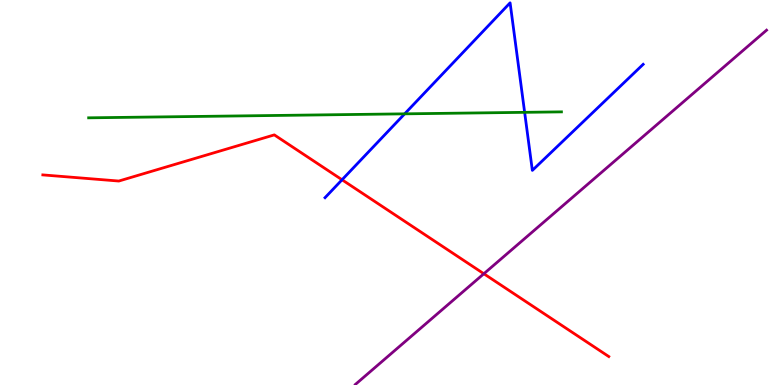[{'lines': ['blue', 'red'], 'intersections': [{'x': 4.41, 'y': 5.33}]}, {'lines': ['green', 'red'], 'intersections': []}, {'lines': ['purple', 'red'], 'intersections': [{'x': 6.24, 'y': 2.89}]}, {'lines': ['blue', 'green'], 'intersections': [{'x': 5.22, 'y': 7.04}, {'x': 6.77, 'y': 7.08}]}, {'lines': ['blue', 'purple'], 'intersections': []}, {'lines': ['green', 'purple'], 'intersections': []}]